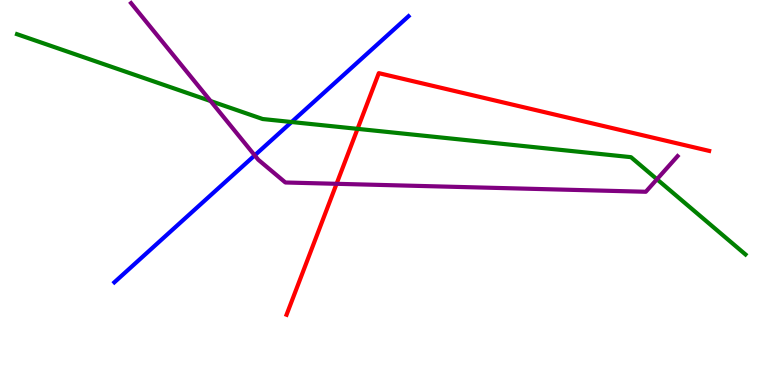[{'lines': ['blue', 'red'], 'intersections': []}, {'lines': ['green', 'red'], 'intersections': [{'x': 4.61, 'y': 6.65}]}, {'lines': ['purple', 'red'], 'intersections': [{'x': 4.34, 'y': 5.23}]}, {'lines': ['blue', 'green'], 'intersections': [{'x': 3.76, 'y': 6.83}]}, {'lines': ['blue', 'purple'], 'intersections': [{'x': 3.29, 'y': 5.96}]}, {'lines': ['green', 'purple'], 'intersections': [{'x': 2.72, 'y': 7.38}, {'x': 8.48, 'y': 5.34}]}]